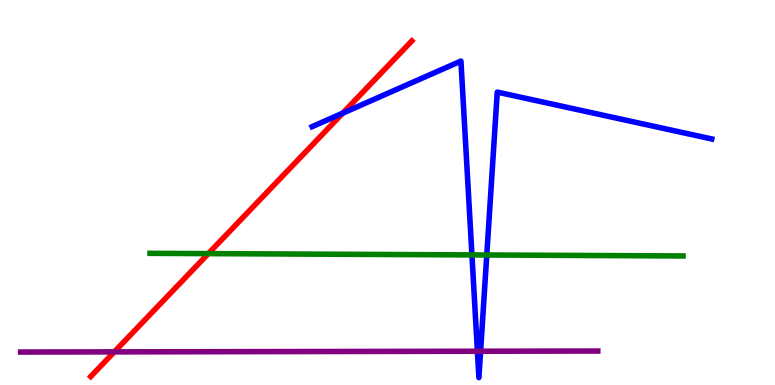[{'lines': ['blue', 'red'], 'intersections': [{'x': 4.42, 'y': 7.06}]}, {'lines': ['green', 'red'], 'intersections': [{'x': 2.69, 'y': 3.41}]}, {'lines': ['purple', 'red'], 'intersections': [{'x': 1.48, 'y': 0.86}]}, {'lines': ['blue', 'green'], 'intersections': [{'x': 6.09, 'y': 3.38}, {'x': 6.28, 'y': 3.38}]}, {'lines': ['blue', 'purple'], 'intersections': [{'x': 6.16, 'y': 0.877}, {'x': 6.2, 'y': 0.877}]}, {'lines': ['green', 'purple'], 'intersections': []}]